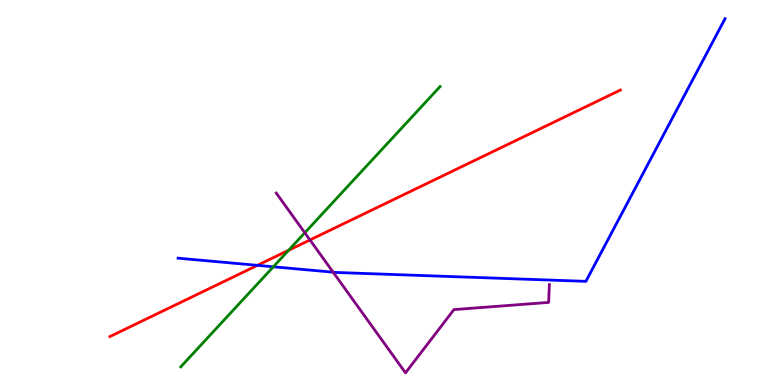[{'lines': ['blue', 'red'], 'intersections': [{'x': 3.32, 'y': 3.11}]}, {'lines': ['green', 'red'], 'intersections': [{'x': 3.72, 'y': 3.5}]}, {'lines': ['purple', 'red'], 'intersections': [{'x': 4.0, 'y': 3.77}]}, {'lines': ['blue', 'green'], 'intersections': [{'x': 3.53, 'y': 3.07}]}, {'lines': ['blue', 'purple'], 'intersections': [{'x': 4.3, 'y': 2.93}]}, {'lines': ['green', 'purple'], 'intersections': [{'x': 3.93, 'y': 3.95}]}]